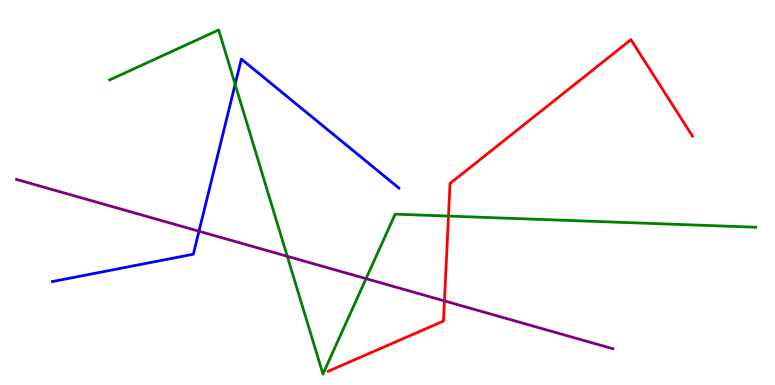[{'lines': ['blue', 'red'], 'intersections': []}, {'lines': ['green', 'red'], 'intersections': [{'x': 5.79, 'y': 4.39}]}, {'lines': ['purple', 'red'], 'intersections': [{'x': 5.73, 'y': 2.18}]}, {'lines': ['blue', 'green'], 'intersections': [{'x': 3.03, 'y': 7.81}]}, {'lines': ['blue', 'purple'], 'intersections': [{'x': 2.57, 'y': 3.99}]}, {'lines': ['green', 'purple'], 'intersections': [{'x': 3.71, 'y': 3.34}, {'x': 4.72, 'y': 2.76}]}]